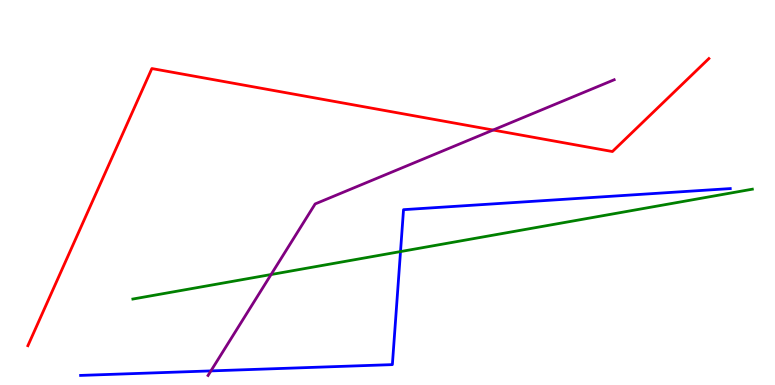[{'lines': ['blue', 'red'], 'intersections': []}, {'lines': ['green', 'red'], 'intersections': []}, {'lines': ['purple', 'red'], 'intersections': [{'x': 6.36, 'y': 6.62}]}, {'lines': ['blue', 'green'], 'intersections': [{'x': 5.17, 'y': 3.47}]}, {'lines': ['blue', 'purple'], 'intersections': [{'x': 2.72, 'y': 0.366}]}, {'lines': ['green', 'purple'], 'intersections': [{'x': 3.5, 'y': 2.87}]}]